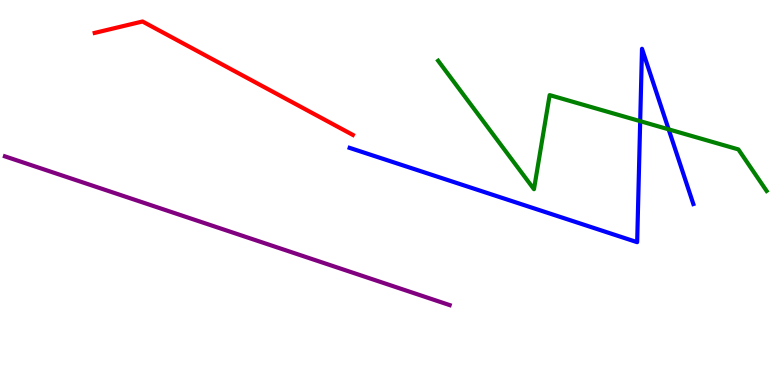[{'lines': ['blue', 'red'], 'intersections': []}, {'lines': ['green', 'red'], 'intersections': []}, {'lines': ['purple', 'red'], 'intersections': []}, {'lines': ['blue', 'green'], 'intersections': [{'x': 8.26, 'y': 6.85}, {'x': 8.63, 'y': 6.64}]}, {'lines': ['blue', 'purple'], 'intersections': []}, {'lines': ['green', 'purple'], 'intersections': []}]